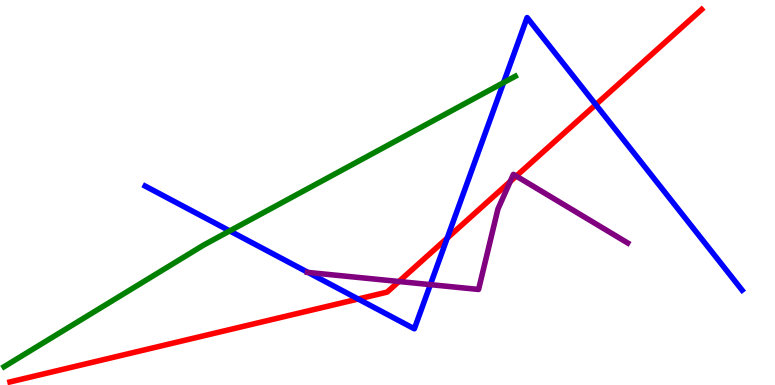[{'lines': ['blue', 'red'], 'intersections': [{'x': 4.62, 'y': 2.23}, {'x': 5.77, 'y': 3.82}, {'x': 7.69, 'y': 7.28}]}, {'lines': ['green', 'red'], 'intersections': []}, {'lines': ['purple', 'red'], 'intersections': [{'x': 5.15, 'y': 2.69}, {'x': 6.58, 'y': 5.29}, {'x': 6.66, 'y': 5.43}]}, {'lines': ['blue', 'green'], 'intersections': [{'x': 2.96, 'y': 4.0}, {'x': 6.5, 'y': 7.85}]}, {'lines': ['blue', 'purple'], 'intersections': [{'x': 3.98, 'y': 2.92}, {'x': 5.55, 'y': 2.61}]}, {'lines': ['green', 'purple'], 'intersections': []}]